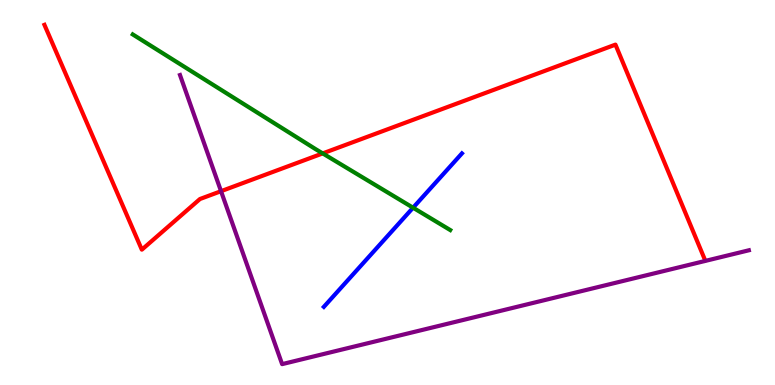[{'lines': ['blue', 'red'], 'intersections': []}, {'lines': ['green', 'red'], 'intersections': [{'x': 4.16, 'y': 6.02}]}, {'lines': ['purple', 'red'], 'intersections': [{'x': 2.85, 'y': 5.03}]}, {'lines': ['blue', 'green'], 'intersections': [{'x': 5.33, 'y': 4.6}]}, {'lines': ['blue', 'purple'], 'intersections': []}, {'lines': ['green', 'purple'], 'intersections': []}]